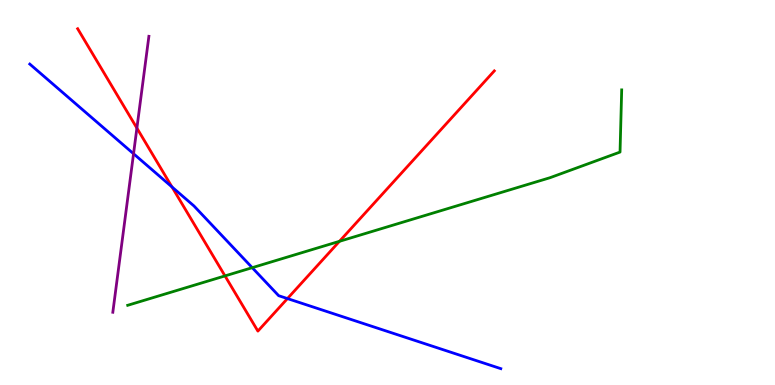[{'lines': ['blue', 'red'], 'intersections': [{'x': 2.22, 'y': 5.14}, {'x': 3.71, 'y': 2.24}]}, {'lines': ['green', 'red'], 'intersections': [{'x': 2.9, 'y': 2.83}, {'x': 4.38, 'y': 3.73}]}, {'lines': ['purple', 'red'], 'intersections': [{'x': 1.77, 'y': 6.67}]}, {'lines': ['blue', 'green'], 'intersections': [{'x': 3.25, 'y': 3.05}]}, {'lines': ['blue', 'purple'], 'intersections': [{'x': 1.72, 'y': 6.01}]}, {'lines': ['green', 'purple'], 'intersections': []}]